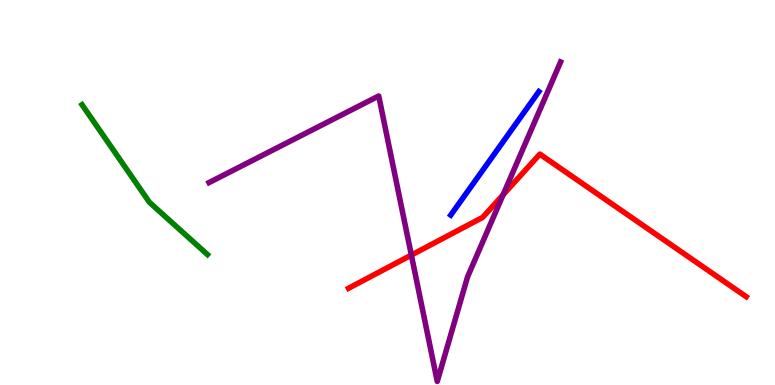[{'lines': ['blue', 'red'], 'intersections': []}, {'lines': ['green', 'red'], 'intersections': []}, {'lines': ['purple', 'red'], 'intersections': [{'x': 5.31, 'y': 3.37}, {'x': 6.49, 'y': 4.94}]}, {'lines': ['blue', 'green'], 'intersections': []}, {'lines': ['blue', 'purple'], 'intersections': []}, {'lines': ['green', 'purple'], 'intersections': []}]